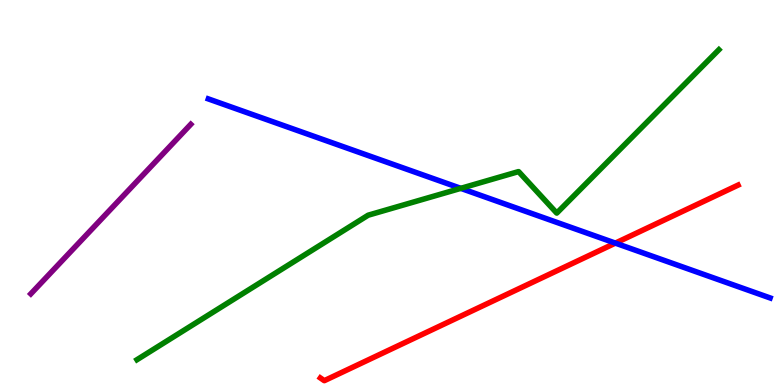[{'lines': ['blue', 'red'], 'intersections': [{'x': 7.94, 'y': 3.69}]}, {'lines': ['green', 'red'], 'intersections': []}, {'lines': ['purple', 'red'], 'intersections': []}, {'lines': ['blue', 'green'], 'intersections': [{'x': 5.95, 'y': 5.11}]}, {'lines': ['blue', 'purple'], 'intersections': []}, {'lines': ['green', 'purple'], 'intersections': []}]